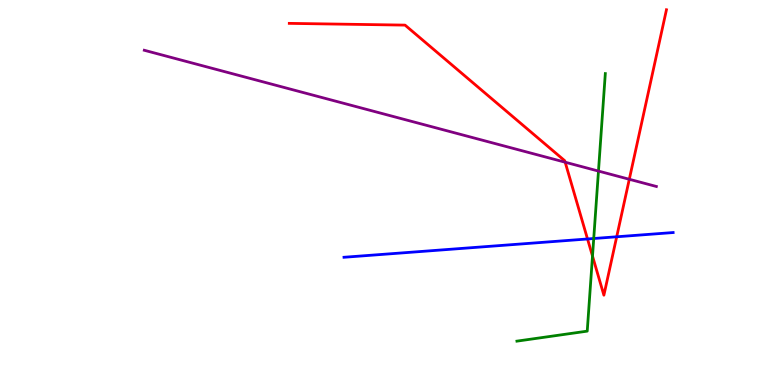[{'lines': ['blue', 'red'], 'intersections': [{'x': 7.58, 'y': 3.79}, {'x': 7.96, 'y': 3.85}]}, {'lines': ['green', 'red'], 'intersections': [{'x': 7.65, 'y': 3.35}]}, {'lines': ['purple', 'red'], 'intersections': [{'x': 7.29, 'y': 5.79}, {'x': 8.12, 'y': 5.34}]}, {'lines': ['blue', 'green'], 'intersections': [{'x': 7.66, 'y': 3.8}]}, {'lines': ['blue', 'purple'], 'intersections': []}, {'lines': ['green', 'purple'], 'intersections': [{'x': 7.72, 'y': 5.56}]}]